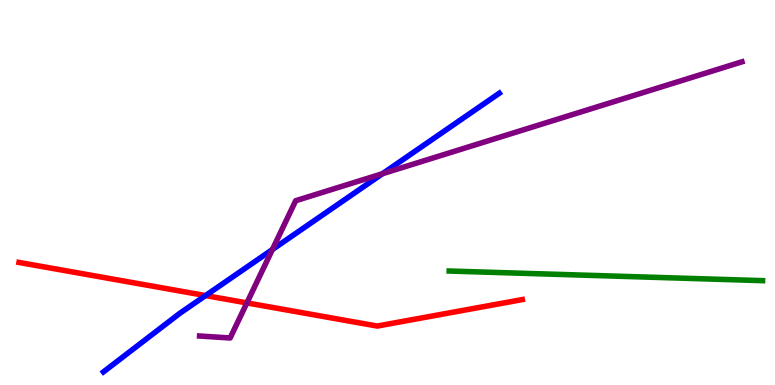[{'lines': ['blue', 'red'], 'intersections': [{'x': 2.65, 'y': 2.32}]}, {'lines': ['green', 'red'], 'intersections': []}, {'lines': ['purple', 'red'], 'intersections': [{'x': 3.19, 'y': 2.13}]}, {'lines': ['blue', 'green'], 'intersections': []}, {'lines': ['blue', 'purple'], 'intersections': [{'x': 3.51, 'y': 3.52}, {'x': 4.94, 'y': 5.49}]}, {'lines': ['green', 'purple'], 'intersections': []}]